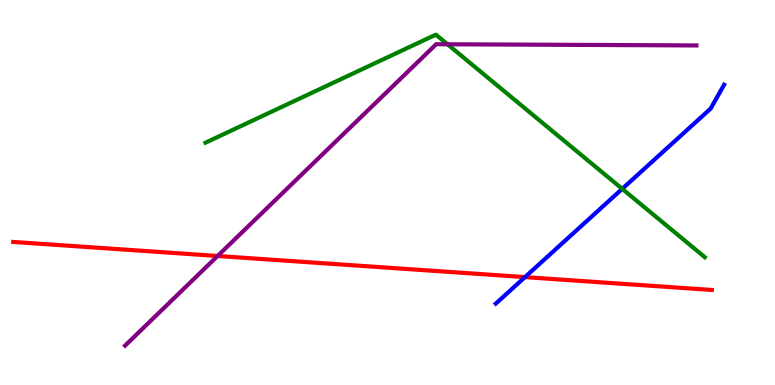[{'lines': ['blue', 'red'], 'intersections': [{'x': 6.77, 'y': 2.8}]}, {'lines': ['green', 'red'], 'intersections': []}, {'lines': ['purple', 'red'], 'intersections': [{'x': 2.81, 'y': 3.35}]}, {'lines': ['blue', 'green'], 'intersections': [{'x': 8.03, 'y': 5.09}]}, {'lines': ['blue', 'purple'], 'intersections': []}, {'lines': ['green', 'purple'], 'intersections': [{'x': 5.77, 'y': 8.85}]}]